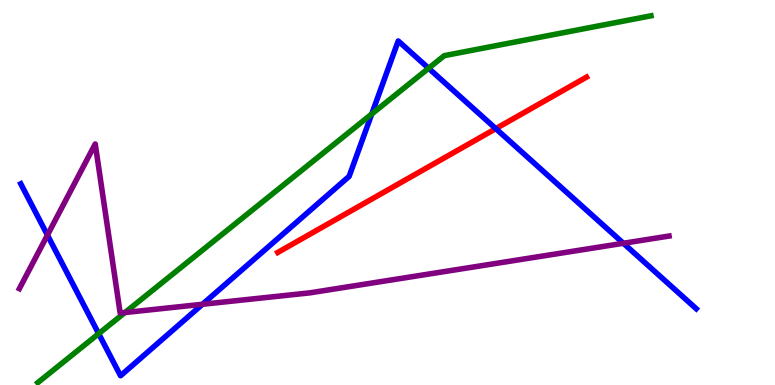[{'lines': ['blue', 'red'], 'intersections': [{'x': 6.4, 'y': 6.66}]}, {'lines': ['green', 'red'], 'intersections': []}, {'lines': ['purple', 'red'], 'intersections': []}, {'lines': ['blue', 'green'], 'intersections': [{'x': 1.27, 'y': 1.33}, {'x': 4.8, 'y': 7.04}, {'x': 5.53, 'y': 8.23}]}, {'lines': ['blue', 'purple'], 'intersections': [{'x': 0.612, 'y': 3.89}, {'x': 2.61, 'y': 2.1}, {'x': 8.04, 'y': 3.68}]}, {'lines': ['green', 'purple'], 'intersections': [{'x': 1.61, 'y': 1.88}]}]